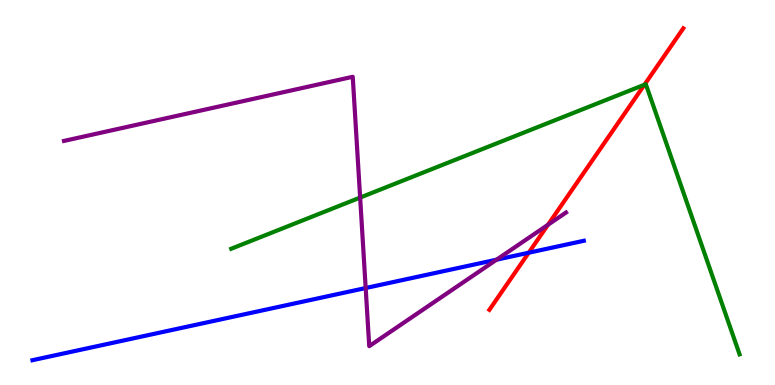[{'lines': ['blue', 'red'], 'intersections': [{'x': 6.82, 'y': 3.44}]}, {'lines': ['green', 'red'], 'intersections': [{'x': 8.32, 'y': 7.8}]}, {'lines': ['purple', 'red'], 'intersections': [{'x': 7.07, 'y': 4.16}]}, {'lines': ['blue', 'green'], 'intersections': []}, {'lines': ['blue', 'purple'], 'intersections': [{'x': 4.72, 'y': 2.52}, {'x': 6.41, 'y': 3.26}]}, {'lines': ['green', 'purple'], 'intersections': [{'x': 4.65, 'y': 4.87}]}]